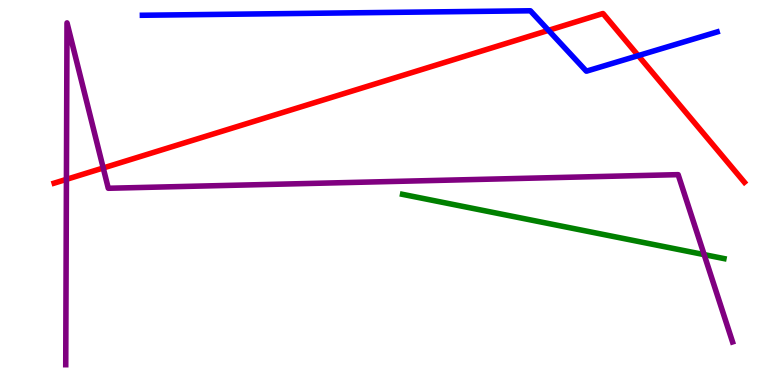[{'lines': ['blue', 'red'], 'intersections': [{'x': 7.08, 'y': 9.21}, {'x': 8.24, 'y': 8.56}]}, {'lines': ['green', 'red'], 'intersections': []}, {'lines': ['purple', 'red'], 'intersections': [{'x': 0.857, 'y': 5.34}, {'x': 1.33, 'y': 5.64}]}, {'lines': ['blue', 'green'], 'intersections': []}, {'lines': ['blue', 'purple'], 'intersections': []}, {'lines': ['green', 'purple'], 'intersections': [{'x': 9.09, 'y': 3.39}]}]